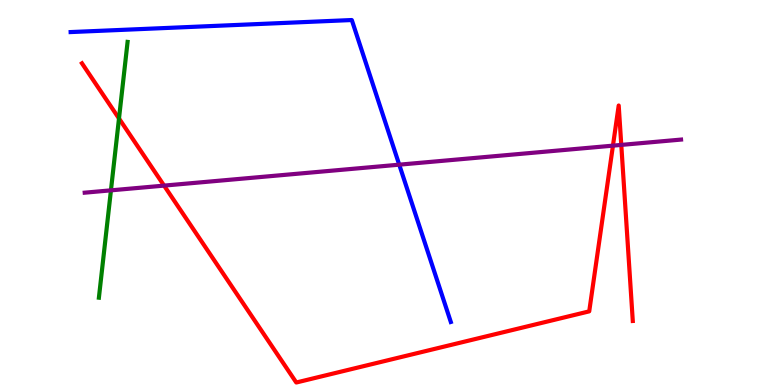[{'lines': ['blue', 'red'], 'intersections': []}, {'lines': ['green', 'red'], 'intersections': [{'x': 1.54, 'y': 6.92}]}, {'lines': ['purple', 'red'], 'intersections': [{'x': 2.12, 'y': 5.18}, {'x': 7.91, 'y': 6.22}, {'x': 8.02, 'y': 6.24}]}, {'lines': ['blue', 'green'], 'intersections': []}, {'lines': ['blue', 'purple'], 'intersections': [{'x': 5.15, 'y': 5.72}]}, {'lines': ['green', 'purple'], 'intersections': [{'x': 1.43, 'y': 5.06}]}]